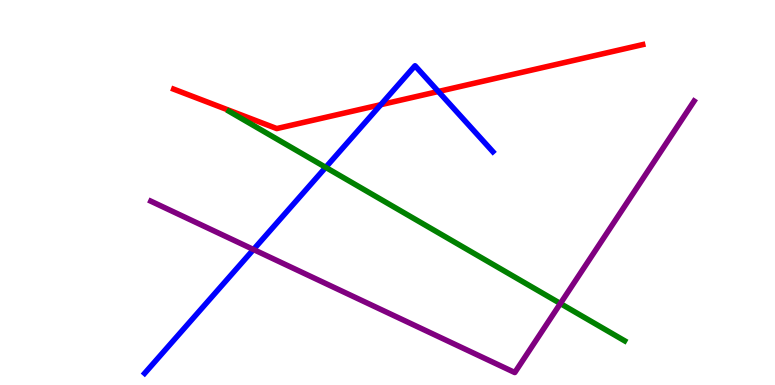[{'lines': ['blue', 'red'], 'intersections': [{'x': 4.91, 'y': 7.28}, {'x': 5.66, 'y': 7.62}]}, {'lines': ['green', 'red'], 'intersections': []}, {'lines': ['purple', 'red'], 'intersections': []}, {'lines': ['blue', 'green'], 'intersections': [{'x': 4.2, 'y': 5.65}]}, {'lines': ['blue', 'purple'], 'intersections': [{'x': 3.27, 'y': 3.52}]}, {'lines': ['green', 'purple'], 'intersections': [{'x': 7.23, 'y': 2.12}]}]